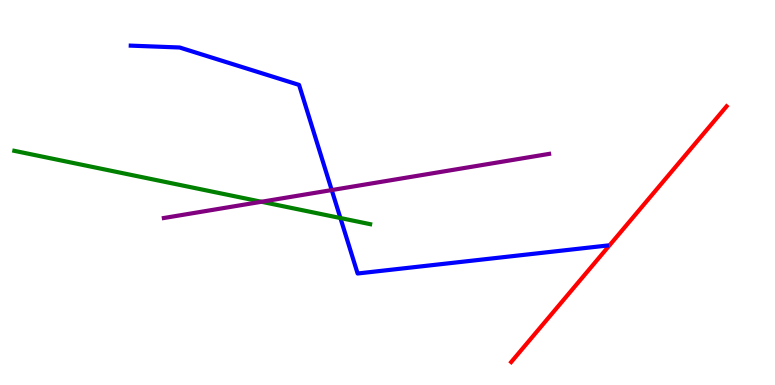[{'lines': ['blue', 'red'], 'intersections': []}, {'lines': ['green', 'red'], 'intersections': []}, {'lines': ['purple', 'red'], 'intersections': []}, {'lines': ['blue', 'green'], 'intersections': [{'x': 4.39, 'y': 4.34}]}, {'lines': ['blue', 'purple'], 'intersections': [{'x': 4.28, 'y': 5.06}]}, {'lines': ['green', 'purple'], 'intersections': [{'x': 3.37, 'y': 4.76}]}]